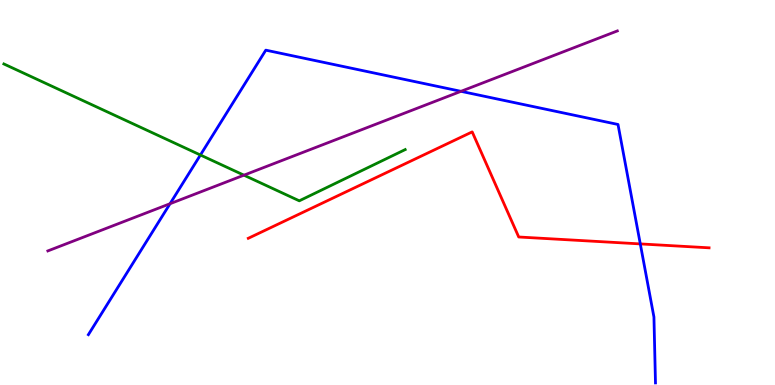[{'lines': ['blue', 'red'], 'intersections': [{'x': 8.26, 'y': 3.66}]}, {'lines': ['green', 'red'], 'intersections': []}, {'lines': ['purple', 'red'], 'intersections': []}, {'lines': ['blue', 'green'], 'intersections': [{'x': 2.59, 'y': 5.97}]}, {'lines': ['blue', 'purple'], 'intersections': [{'x': 2.19, 'y': 4.71}, {'x': 5.95, 'y': 7.63}]}, {'lines': ['green', 'purple'], 'intersections': [{'x': 3.15, 'y': 5.45}]}]